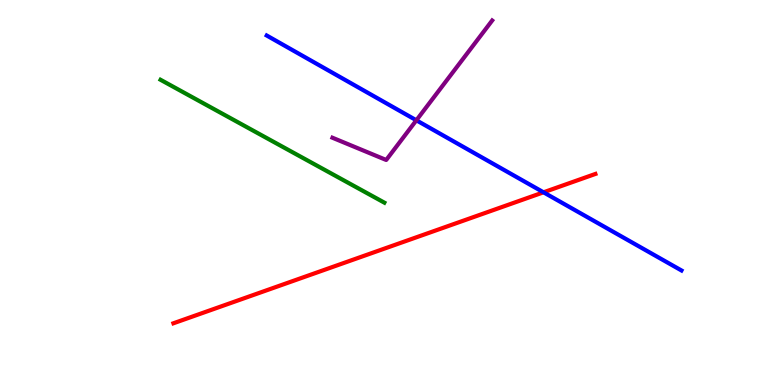[{'lines': ['blue', 'red'], 'intersections': [{'x': 7.01, 'y': 5.0}]}, {'lines': ['green', 'red'], 'intersections': []}, {'lines': ['purple', 'red'], 'intersections': []}, {'lines': ['blue', 'green'], 'intersections': []}, {'lines': ['blue', 'purple'], 'intersections': [{'x': 5.37, 'y': 6.88}]}, {'lines': ['green', 'purple'], 'intersections': []}]